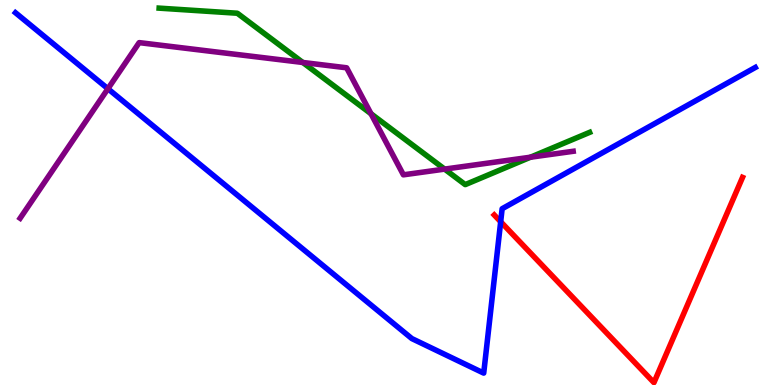[{'lines': ['blue', 'red'], 'intersections': [{'x': 6.46, 'y': 4.24}]}, {'lines': ['green', 'red'], 'intersections': []}, {'lines': ['purple', 'red'], 'intersections': []}, {'lines': ['blue', 'green'], 'intersections': []}, {'lines': ['blue', 'purple'], 'intersections': [{'x': 1.39, 'y': 7.7}]}, {'lines': ['green', 'purple'], 'intersections': [{'x': 3.91, 'y': 8.38}, {'x': 4.79, 'y': 7.05}, {'x': 5.74, 'y': 5.61}, {'x': 6.84, 'y': 5.92}]}]